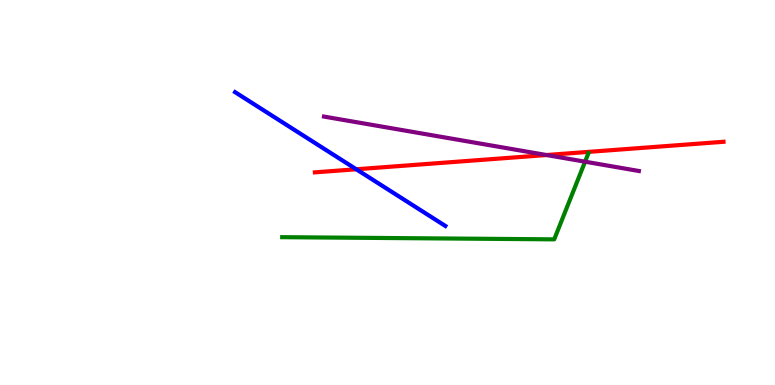[{'lines': ['blue', 'red'], 'intersections': [{'x': 4.6, 'y': 5.6}]}, {'lines': ['green', 'red'], 'intersections': []}, {'lines': ['purple', 'red'], 'intersections': [{'x': 7.05, 'y': 5.97}]}, {'lines': ['blue', 'green'], 'intersections': []}, {'lines': ['blue', 'purple'], 'intersections': []}, {'lines': ['green', 'purple'], 'intersections': [{'x': 7.55, 'y': 5.8}]}]